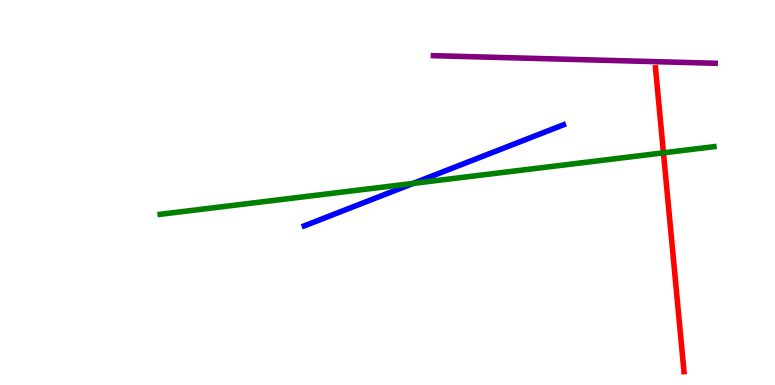[{'lines': ['blue', 'red'], 'intersections': []}, {'lines': ['green', 'red'], 'intersections': [{'x': 8.56, 'y': 6.03}]}, {'lines': ['purple', 'red'], 'intersections': []}, {'lines': ['blue', 'green'], 'intersections': [{'x': 5.33, 'y': 5.24}]}, {'lines': ['blue', 'purple'], 'intersections': []}, {'lines': ['green', 'purple'], 'intersections': []}]